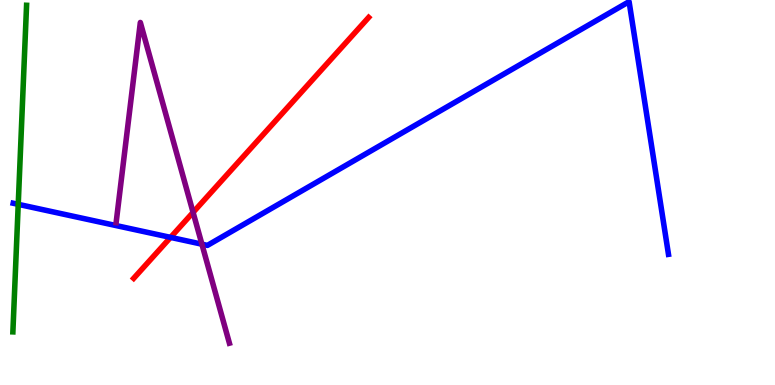[{'lines': ['blue', 'red'], 'intersections': [{'x': 2.2, 'y': 3.83}]}, {'lines': ['green', 'red'], 'intersections': []}, {'lines': ['purple', 'red'], 'intersections': [{'x': 2.49, 'y': 4.48}]}, {'lines': ['blue', 'green'], 'intersections': [{'x': 0.235, 'y': 4.69}]}, {'lines': ['blue', 'purple'], 'intersections': [{'x': 2.61, 'y': 3.66}]}, {'lines': ['green', 'purple'], 'intersections': []}]